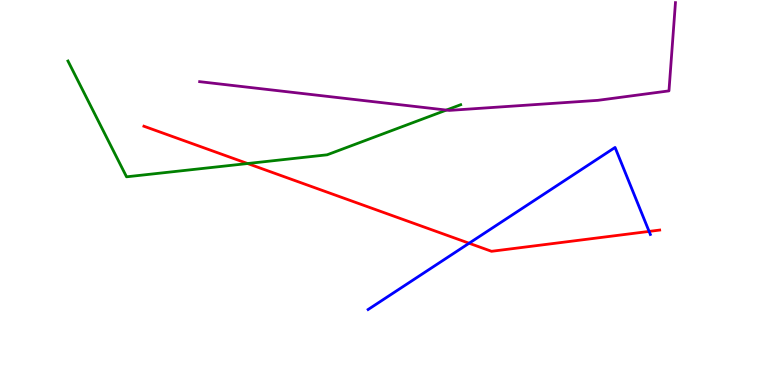[{'lines': ['blue', 'red'], 'intersections': [{'x': 6.05, 'y': 3.68}, {'x': 8.38, 'y': 3.99}]}, {'lines': ['green', 'red'], 'intersections': [{'x': 3.19, 'y': 5.75}]}, {'lines': ['purple', 'red'], 'intersections': []}, {'lines': ['blue', 'green'], 'intersections': []}, {'lines': ['blue', 'purple'], 'intersections': []}, {'lines': ['green', 'purple'], 'intersections': [{'x': 5.76, 'y': 7.14}]}]